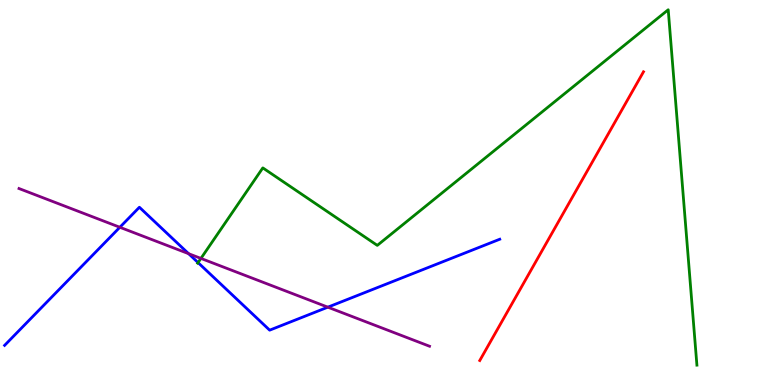[{'lines': ['blue', 'red'], 'intersections': []}, {'lines': ['green', 'red'], 'intersections': []}, {'lines': ['purple', 'red'], 'intersections': []}, {'lines': ['blue', 'green'], 'intersections': [{'x': 2.56, 'y': 3.18}]}, {'lines': ['blue', 'purple'], 'intersections': [{'x': 1.55, 'y': 4.1}, {'x': 2.43, 'y': 3.41}, {'x': 4.23, 'y': 2.02}]}, {'lines': ['green', 'purple'], 'intersections': [{'x': 2.59, 'y': 3.29}]}]